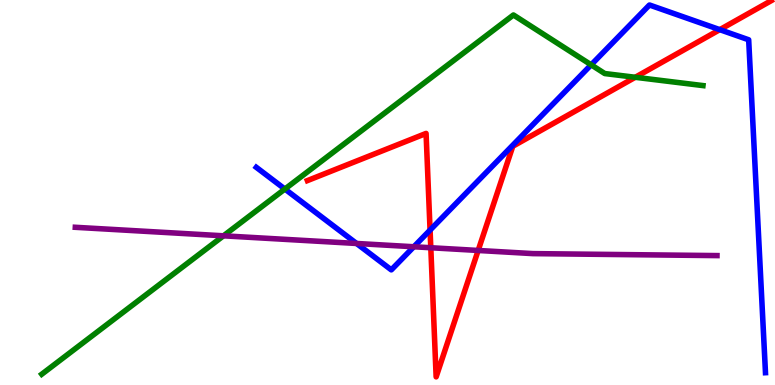[{'lines': ['blue', 'red'], 'intersections': [{'x': 5.55, 'y': 4.02}, {'x': 9.29, 'y': 9.23}]}, {'lines': ['green', 'red'], 'intersections': [{'x': 8.2, 'y': 7.99}]}, {'lines': ['purple', 'red'], 'intersections': [{'x': 5.56, 'y': 3.57}, {'x': 6.17, 'y': 3.49}]}, {'lines': ['blue', 'green'], 'intersections': [{'x': 3.68, 'y': 5.09}, {'x': 7.63, 'y': 8.32}]}, {'lines': ['blue', 'purple'], 'intersections': [{'x': 4.6, 'y': 3.68}, {'x': 5.34, 'y': 3.59}]}, {'lines': ['green', 'purple'], 'intersections': [{'x': 2.88, 'y': 3.87}]}]